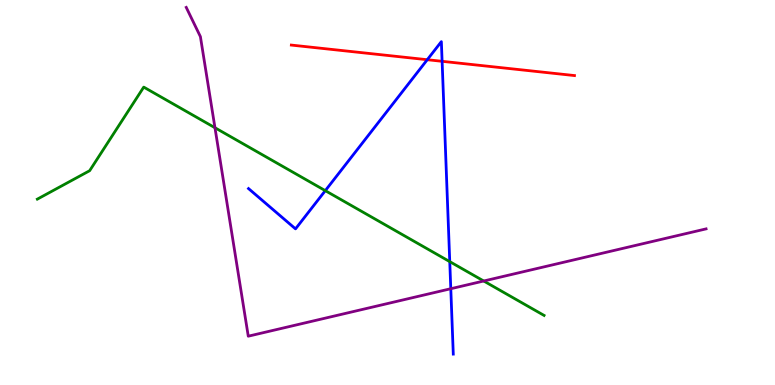[{'lines': ['blue', 'red'], 'intersections': [{'x': 5.51, 'y': 8.45}, {'x': 5.7, 'y': 8.41}]}, {'lines': ['green', 'red'], 'intersections': []}, {'lines': ['purple', 'red'], 'intersections': []}, {'lines': ['blue', 'green'], 'intersections': [{'x': 4.2, 'y': 5.05}, {'x': 5.8, 'y': 3.2}]}, {'lines': ['blue', 'purple'], 'intersections': [{'x': 5.82, 'y': 2.5}]}, {'lines': ['green', 'purple'], 'intersections': [{'x': 2.77, 'y': 6.68}, {'x': 6.24, 'y': 2.7}]}]